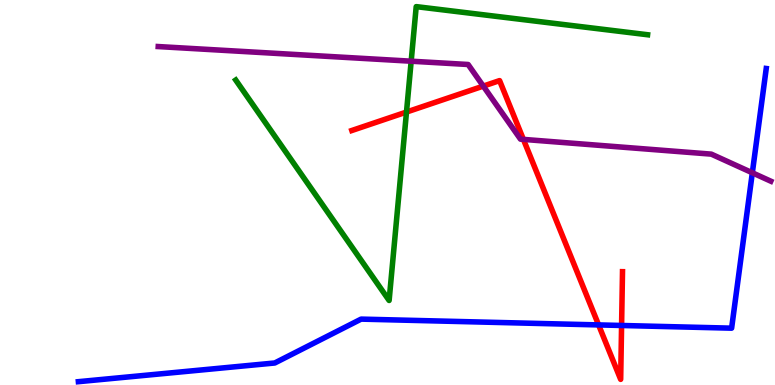[{'lines': ['blue', 'red'], 'intersections': [{'x': 7.72, 'y': 1.56}, {'x': 8.02, 'y': 1.55}]}, {'lines': ['green', 'red'], 'intersections': [{'x': 5.25, 'y': 7.09}]}, {'lines': ['purple', 'red'], 'intersections': [{'x': 6.24, 'y': 7.76}, {'x': 6.75, 'y': 6.38}]}, {'lines': ['blue', 'green'], 'intersections': []}, {'lines': ['blue', 'purple'], 'intersections': [{'x': 9.71, 'y': 5.51}]}, {'lines': ['green', 'purple'], 'intersections': [{'x': 5.31, 'y': 8.41}]}]